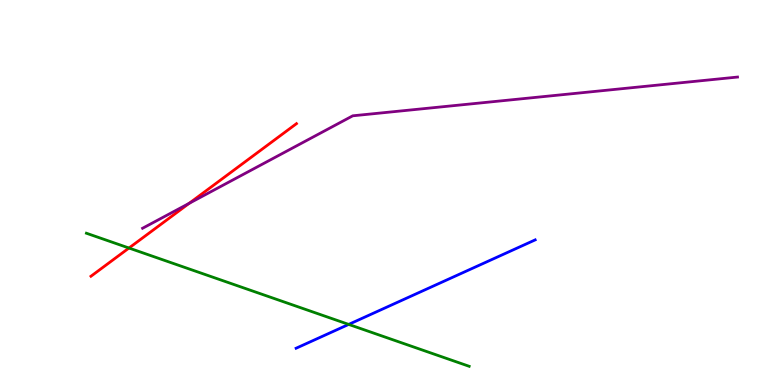[{'lines': ['blue', 'red'], 'intersections': []}, {'lines': ['green', 'red'], 'intersections': [{'x': 1.66, 'y': 3.56}]}, {'lines': ['purple', 'red'], 'intersections': [{'x': 2.44, 'y': 4.72}]}, {'lines': ['blue', 'green'], 'intersections': [{'x': 4.5, 'y': 1.57}]}, {'lines': ['blue', 'purple'], 'intersections': []}, {'lines': ['green', 'purple'], 'intersections': []}]